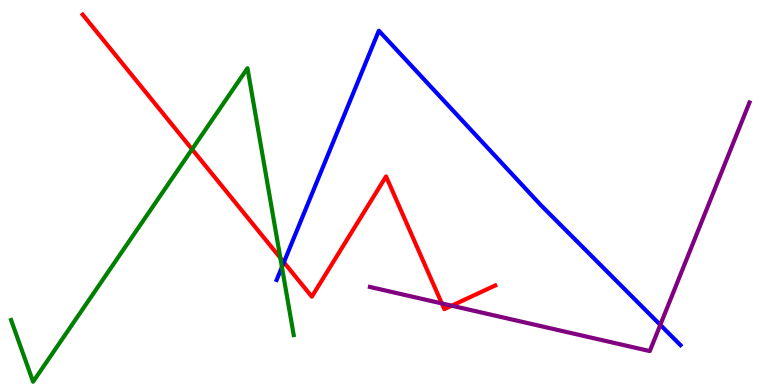[{'lines': ['blue', 'red'], 'intersections': [{'x': 3.66, 'y': 3.19}]}, {'lines': ['green', 'red'], 'intersections': [{'x': 2.48, 'y': 6.12}, {'x': 3.62, 'y': 3.3}]}, {'lines': ['purple', 'red'], 'intersections': [{'x': 5.7, 'y': 2.12}, {'x': 5.83, 'y': 2.06}]}, {'lines': ['blue', 'green'], 'intersections': [{'x': 3.64, 'y': 3.06}]}, {'lines': ['blue', 'purple'], 'intersections': [{'x': 8.52, 'y': 1.56}]}, {'lines': ['green', 'purple'], 'intersections': []}]